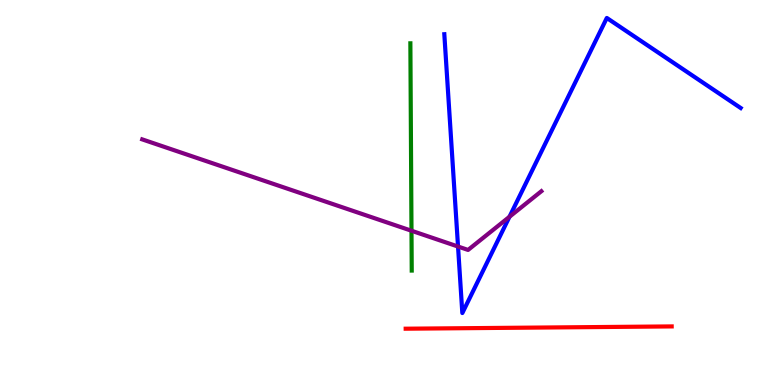[{'lines': ['blue', 'red'], 'intersections': []}, {'lines': ['green', 'red'], 'intersections': []}, {'lines': ['purple', 'red'], 'intersections': []}, {'lines': ['blue', 'green'], 'intersections': []}, {'lines': ['blue', 'purple'], 'intersections': [{'x': 5.91, 'y': 3.6}, {'x': 6.57, 'y': 4.37}]}, {'lines': ['green', 'purple'], 'intersections': [{'x': 5.31, 'y': 4.01}]}]